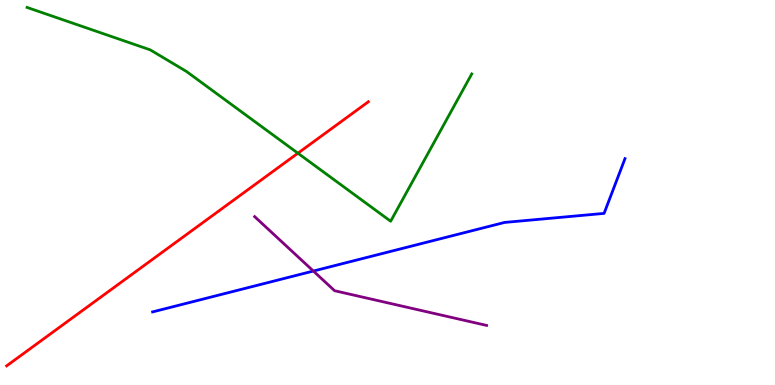[{'lines': ['blue', 'red'], 'intersections': []}, {'lines': ['green', 'red'], 'intersections': [{'x': 3.84, 'y': 6.02}]}, {'lines': ['purple', 'red'], 'intersections': []}, {'lines': ['blue', 'green'], 'intersections': []}, {'lines': ['blue', 'purple'], 'intersections': [{'x': 4.04, 'y': 2.96}]}, {'lines': ['green', 'purple'], 'intersections': []}]